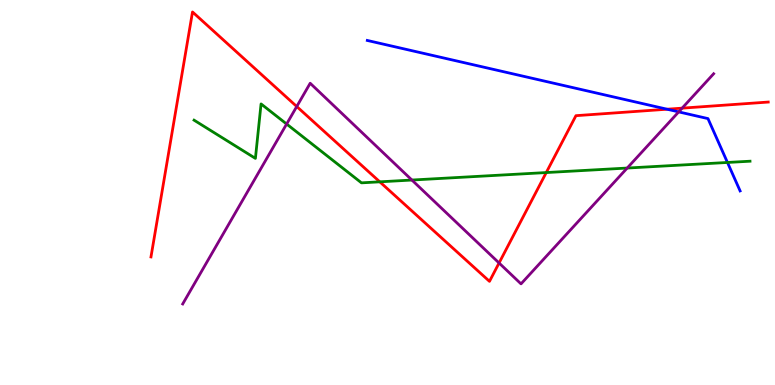[{'lines': ['blue', 'red'], 'intersections': [{'x': 8.61, 'y': 7.16}]}, {'lines': ['green', 'red'], 'intersections': [{'x': 4.9, 'y': 5.28}, {'x': 7.05, 'y': 5.52}]}, {'lines': ['purple', 'red'], 'intersections': [{'x': 3.83, 'y': 7.23}, {'x': 6.44, 'y': 3.17}, {'x': 8.8, 'y': 7.19}]}, {'lines': ['blue', 'green'], 'intersections': [{'x': 9.39, 'y': 5.78}]}, {'lines': ['blue', 'purple'], 'intersections': [{'x': 8.76, 'y': 7.09}]}, {'lines': ['green', 'purple'], 'intersections': [{'x': 3.7, 'y': 6.78}, {'x': 5.31, 'y': 5.32}, {'x': 8.09, 'y': 5.64}]}]